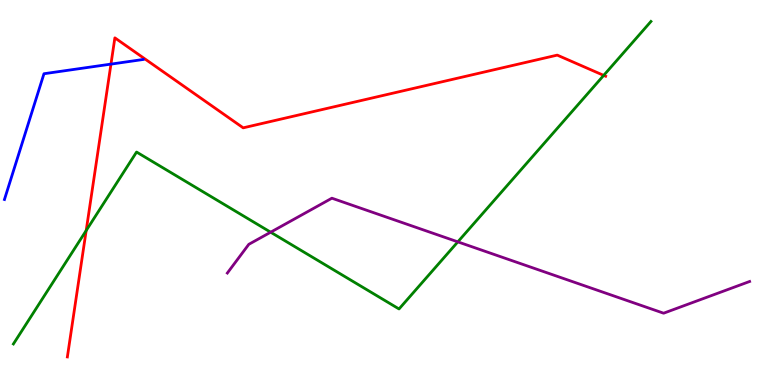[{'lines': ['blue', 'red'], 'intersections': [{'x': 1.43, 'y': 8.33}]}, {'lines': ['green', 'red'], 'intersections': [{'x': 1.11, 'y': 4.01}, {'x': 7.79, 'y': 8.04}]}, {'lines': ['purple', 'red'], 'intersections': []}, {'lines': ['blue', 'green'], 'intersections': []}, {'lines': ['blue', 'purple'], 'intersections': []}, {'lines': ['green', 'purple'], 'intersections': [{'x': 3.49, 'y': 3.97}, {'x': 5.91, 'y': 3.72}]}]